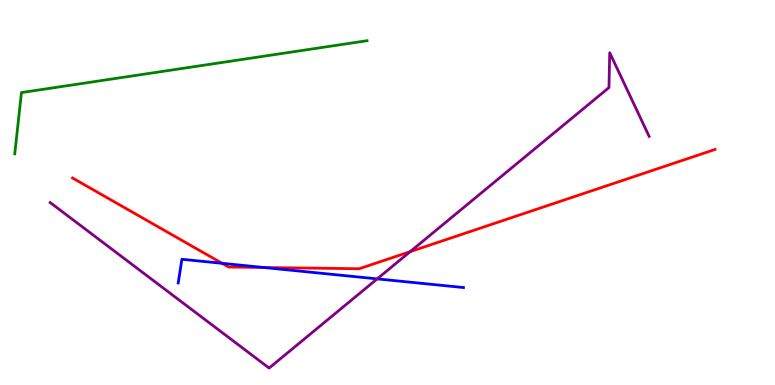[{'lines': ['blue', 'red'], 'intersections': [{'x': 2.87, 'y': 3.16}, {'x': 3.4, 'y': 3.05}]}, {'lines': ['green', 'red'], 'intersections': []}, {'lines': ['purple', 'red'], 'intersections': [{'x': 5.29, 'y': 3.46}]}, {'lines': ['blue', 'green'], 'intersections': []}, {'lines': ['blue', 'purple'], 'intersections': [{'x': 4.87, 'y': 2.76}]}, {'lines': ['green', 'purple'], 'intersections': []}]